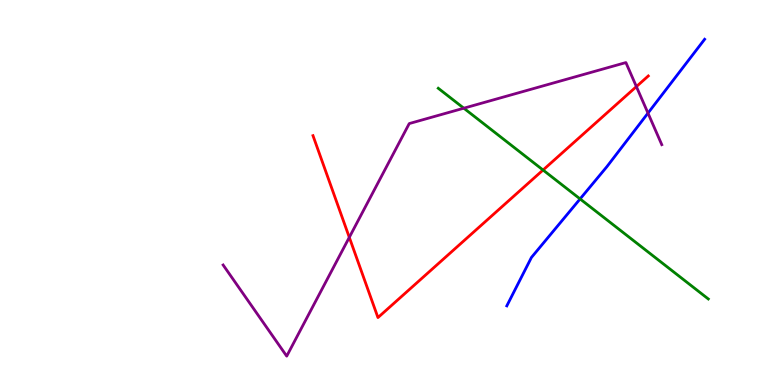[{'lines': ['blue', 'red'], 'intersections': []}, {'lines': ['green', 'red'], 'intersections': [{'x': 7.01, 'y': 5.58}]}, {'lines': ['purple', 'red'], 'intersections': [{'x': 4.51, 'y': 3.84}, {'x': 8.21, 'y': 7.75}]}, {'lines': ['blue', 'green'], 'intersections': [{'x': 7.49, 'y': 4.83}]}, {'lines': ['blue', 'purple'], 'intersections': [{'x': 8.36, 'y': 7.06}]}, {'lines': ['green', 'purple'], 'intersections': [{'x': 5.98, 'y': 7.19}]}]